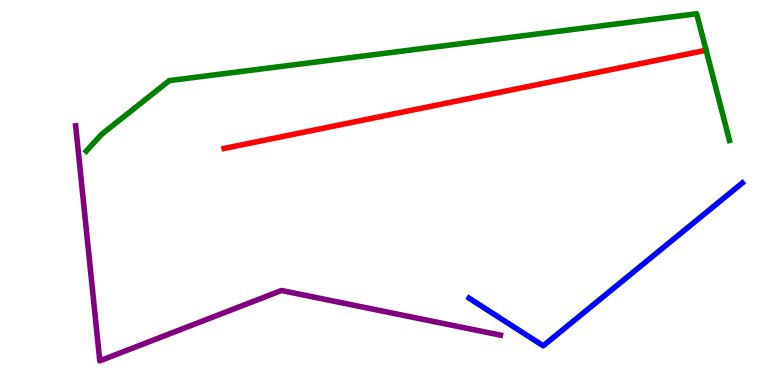[{'lines': ['blue', 'red'], 'intersections': []}, {'lines': ['green', 'red'], 'intersections': []}, {'lines': ['purple', 'red'], 'intersections': []}, {'lines': ['blue', 'green'], 'intersections': []}, {'lines': ['blue', 'purple'], 'intersections': []}, {'lines': ['green', 'purple'], 'intersections': []}]